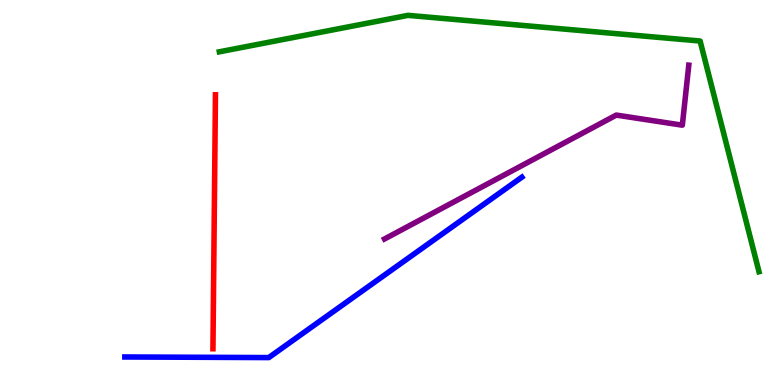[{'lines': ['blue', 'red'], 'intersections': []}, {'lines': ['green', 'red'], 'intersections': []}, {'lines': ['purple', 'red'], 'intersections': []}, {'lines': ['blue', 'green'], 'intersections': []}, {'lines': ['blue', 'purple'], 'intersections': []}, {'lines': ['green', 'purple'], 'intersections': []}]